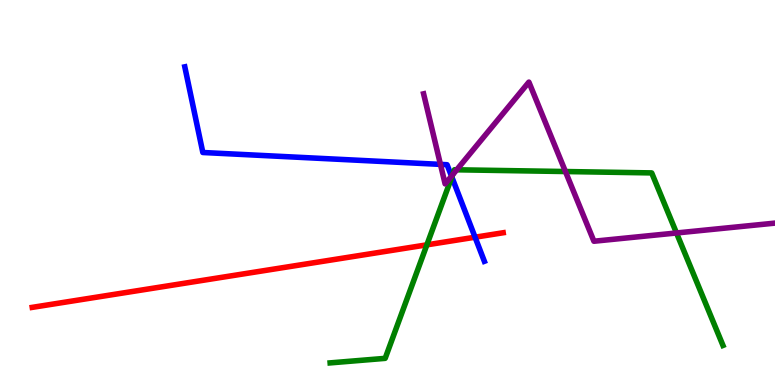[{'lines': ['blue', 'red'], 'intersections': [{'x': 6.13, 'y': 3.84}]}, {'lines': ['green', 'red'], 'intersections': [{'x': 5.51, 'y': 3.64}]}, {'lines': ['purple', 'red'], 'intersections': []}, {'lines': ['blue', 'green'], 'intersections': [{'x': 5.83, 'y': 5.4}]}, {'lines': ['blue', 'purple'], 'intersections': [{'x': 5.68, 'y': 5.73}, {'x': 5.83, 'y': 5.42}]}, {'lines': ['green', 'purple'], 'intersections': [{'x': 5.84, 'y': 5.46}, {'x': 5.89, 'y': 5.59}, {'x': 7.3, 'y': 5.54}, {'x': 8.73, 'y': 3.95}]}]